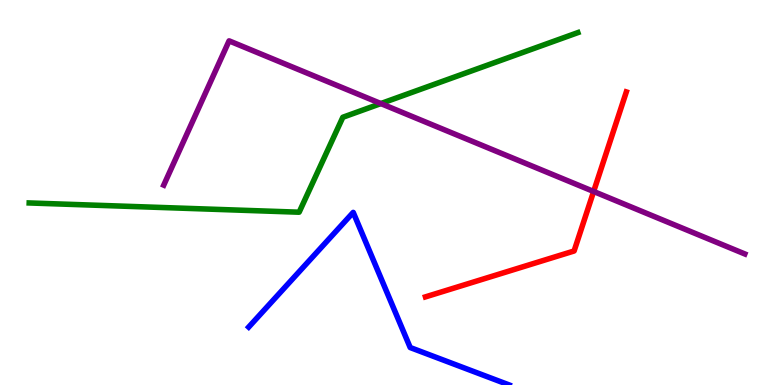[{'lines': ['blue', 'red'], 'intersections': []}, {'lines': ['green', 'red'], 'intersections': []}, {'lines': ['purple', 'red'], 'intersections': [{'x': 7.66, 'y': 5.03}]}, {'lines': ['blue', 'green'], 'intersections': []}, {'lines': ['blue', 'purple'], 'intersections': []}, {'lines': ['green', 'purple'], 'intersections': [{'x': 4.91, 'y': 7.31}]}]